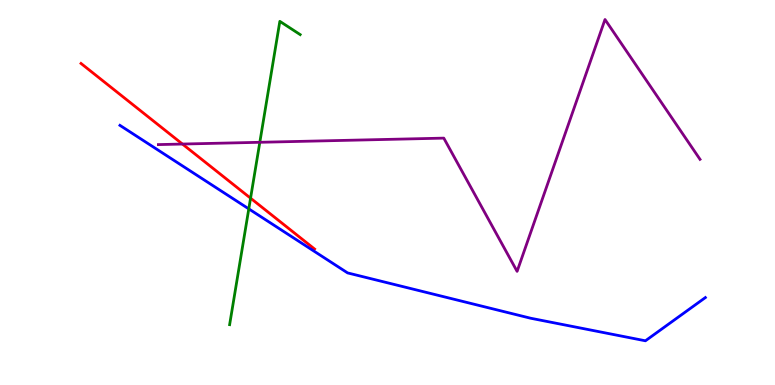[{'lines': ['blue', 'red'], 'intersections': []}, {'lines': ['green', 'red'], 'intersections': [{'x': 3.23, 'y': 4.85}]}, {'lines': ['purple', 'red'], 'intersections': [{'x': 2.35, 'y': 6.26}]}, {'lines': ['blue', 'green'], 'intersections': [{'x': 3.21, 'y': 4.57}]}, {'lines': ['blue', 'purple'], 'intersections': []}, {'lines': ['green', 'purple'], 'intersections': [{'x': 3.35, 'y': 6.3}]}]